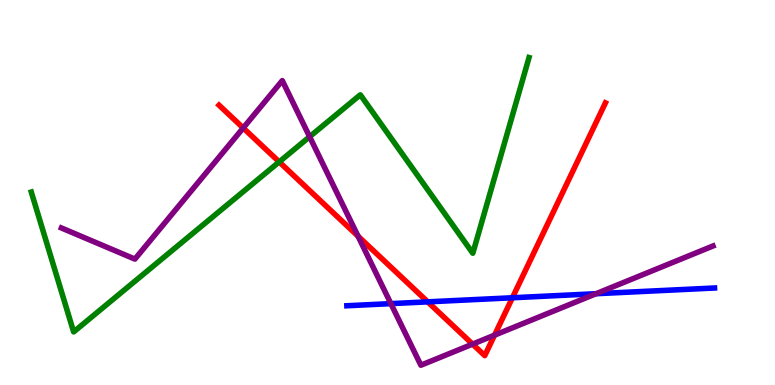[{'lines': ['blue', 'red'], 'intersections': [{'x': 5.52, 'y': 2.16}, {'x': 6.61, 'y': 2.27}]}, {'lines': ['green', 'red'], 'intersections': [{'x': 3.6, 'y': 5.8}]}, {'lines': ['purple', 'red'], 'intersections': [{'x': 3.14, 'y': 6.68}, {'x': 4.62, 'y': 3.87}, {'x': 6.1, 'y': 1.06}, {'x': 6.38, 'y': 1.29}]}, {'lines': ['blue', 'green'], 'intersections': []}, {'lines': ['blue', 'purple'], 'intersections': [{'x': 5.04, 'y': 2.11}, {'x': 7.69, 'y': 2.37}]}, {'lines': ['green', 'purple'], 'intersections': [{'x': 4.0, 'y': 6.45}]}]